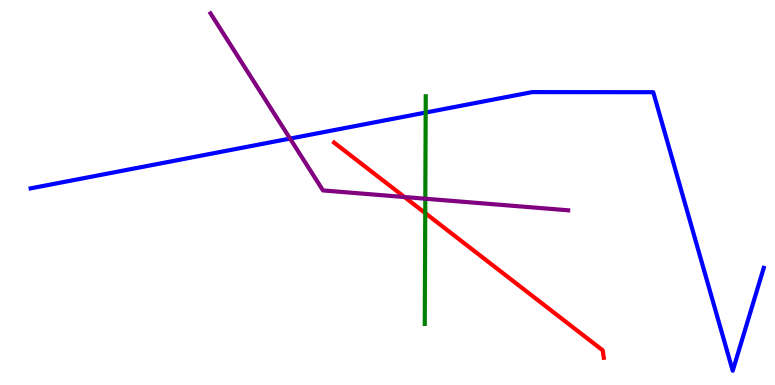[{'lines': ['blue', 'red'], 'intersections': []}, {'lines': ['green', 'red'], 'intersections': [{'x': 5.49, 'y': 4.47}]}, {'lines': ['purple', 'red'], 'intersections': [{'x': 5.22, 'y': 4.88}]}, {'lines': ['blue', 'green'], 'intersections': [{'x': 5.49, 'y': 7.08}]}, {'lines': ['blue', 'purple'], 'intersections': [{'x': 3.74, 'y': 6.4}]}, {'lines': ['green', 'purple'], 'intersections': [{'x': 5.49, 'y': 4.84}]}]